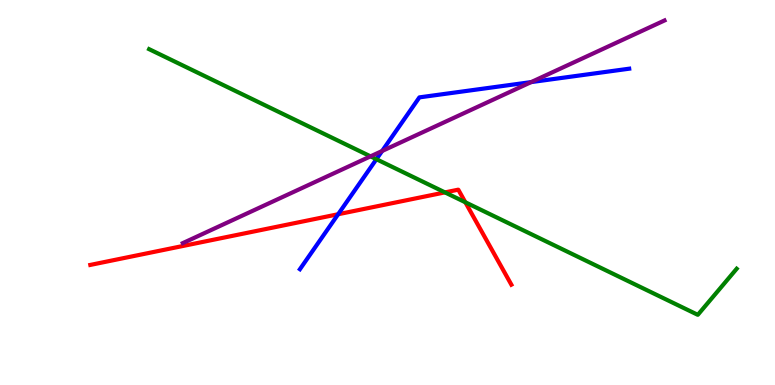[{'lines': ['blue', 'red'], 'intersections': [{'x': 4.36, 'y': 4.44}]}, {'lines': ['green', 'red'], 'intersections': [{'x': 5.74, 'y': 5.0}, {'x': 6.0, 'y': 4.75}]}, {'lines': ['purple', 'red'], 'intersections': []}, {'lines': ['blue', 'green'], 'intersections': [{'x': 4.86, 'y': 5.86}]}, {'lines': ['blue', 'purple'], 'intersections': [{'x': 4.93, 'y': 6.08}, {'x': 6.85, 'y': 7.87}]}, {'lines': ['green', 'purple'], 'intersections': [{'x': 4.78, 'y': 5.94}]}]